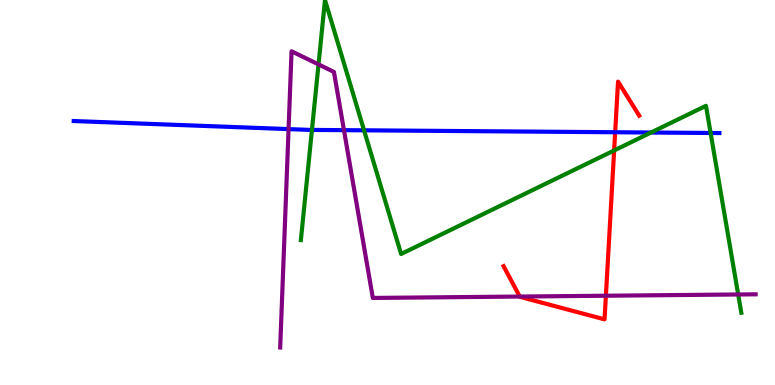[{'lines': ['blue', 'red'], 'intersections': [{'x': 7.94, 'y': 6.57}]}, {'lines': ['green', 'red'], 'intersections': [{'x': 7.92, 'y': 6.09}]}, {'lines': ['purple', 'red'], 'intersections': [{'x': 6.71, 'y': 2.3}, {'x': 7.82, 'y': 2.32}]}, {'lines': ['blue', 'green'], 'intersections': [{'x': 4.03, 'y': 6.63}, {'x': 4.7, 'y': 6.62}, {'x': 8.4, 'y': 6.56}, {'x': 9.17, 'y': 6.55}]}, {'lines': ['blue', 'purple'], 'intersections': [{'x': 3.72, 'y': 6.65}, {'x': 4.44, 'y': 6.62}]}, {'lines': ['green', 'purple'], 'intersections': [{'x': 4.11, 'y': 8.33}, {'x': 9.53, 'y': 2.35}]}]